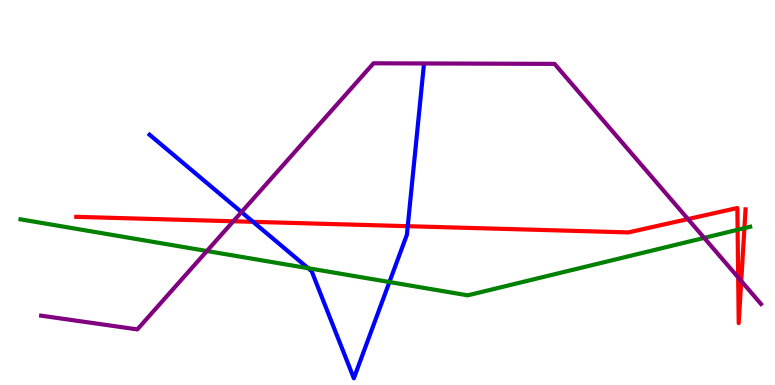[{'lines': ['blue', 'red'], 'intersections': [{'x': 3.27, 'y': 4.24}, {'x': 5.26, 'y': 4.13}]}, {'lines': ['green', 'red'], 'intersections': [{'x': 9.52, 'y': 4.03}, {'x': 9.61, 'y': 4.07}]}, {'lines': ['purple', 'red'], 'intersections': [{'x': 3.01, 'y': 4.25}, {'x': 8.88, 'y': 4.31}, {'x': 9.52, 'y': 2.79}, {'x': 9.56, 'y': 2.7}]}, {'lines': ['blue', 'green'], 'intersections': [{'x': 3.98, 'y': 3.03}, {'x': 5.02, 'y': 2.67}]}, {'lines': ['blue', 'purple'], 'intersections': [{'x': 3.12, 'y': 4.49}]}, {'lines': ['green', 'purple'], 'intersections': [{'x': 2.67, 'y': 3.48}, {'x': 9.09, 'y': 3.82}]}]